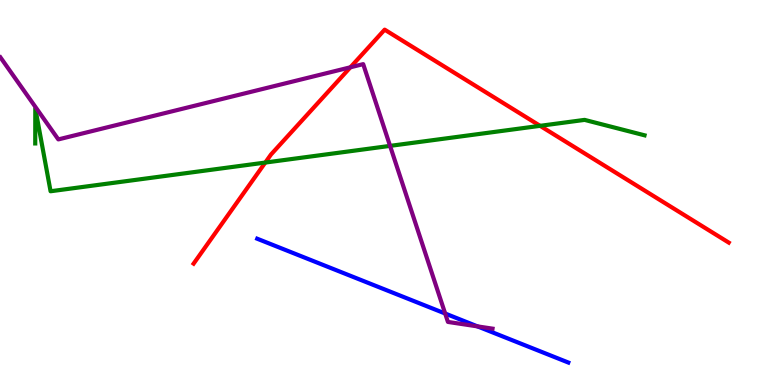[{'lines': ['blue', 'red'], 'intersections': []}, {'lines': ['green', 'red'], 'intersections': [{'x': 3.42, 'y': 5.78}, {'x': 6.97, 'y': 6.73}]}, {'lines': ['purple', 'red'], 'intersections': [{'x': 4.52, 'y': 8.25}]}, {'lines': ['blue', 'green'], 'intersections': []}, {'lines': ['blue', 'purple'], 'intersections': [{'x': 5.74, 'y': 1.86}, {'x': 6.16, 'y': 1.52}]}, {'lines': ['green', 'purple'], 'intersections': [{'x': 5.03, 'y': 6.21}]}]